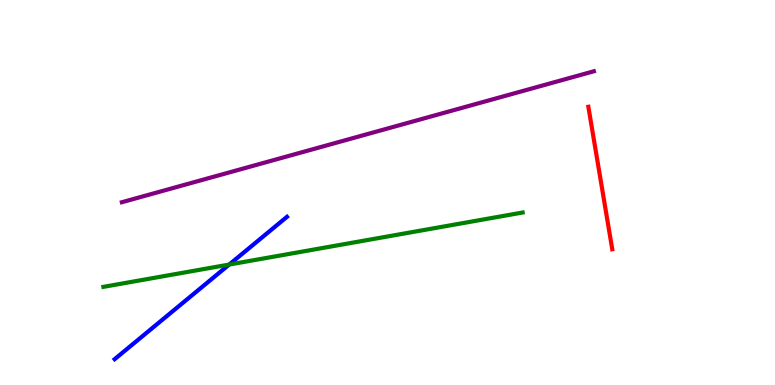[{'lines': ['blue', 'red'], 'intersections': []}, {'lines': ['green', 'red'], 'intersections': []}, {'lines': ['purple', 'red'], 'intersections': []}, {'lines': ['blue', 'green'], 'intersections': [{'x': 2.96, 'y': 3.13}]}, {'lines': ['blue', 'purple'], 'intersections': []}, {'lines': ['green', 'purple'], 'intersections': []}]